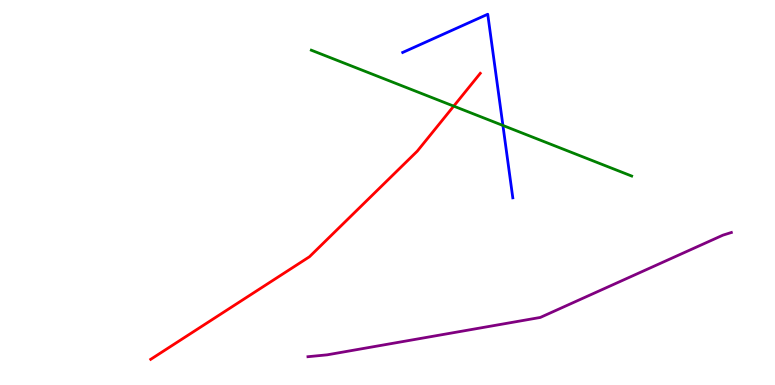[{'lines': ['blue', 'red'], 'intersections': []}, {'lines': ['green', 'red'], 'intersections': [{'x': 5.85, 'y': 7.24}]}, {'lines': ['purple', 'red'], 'intersections': []}, {'lines': ['blue', 'green'], 'intersections': [{'x': 6.49, 'y': 6.74}]}, {'lines': ['blue', 'purple'], 'intersections': []}, {'lines': ['green', 'purple'], 'intersections': []}]